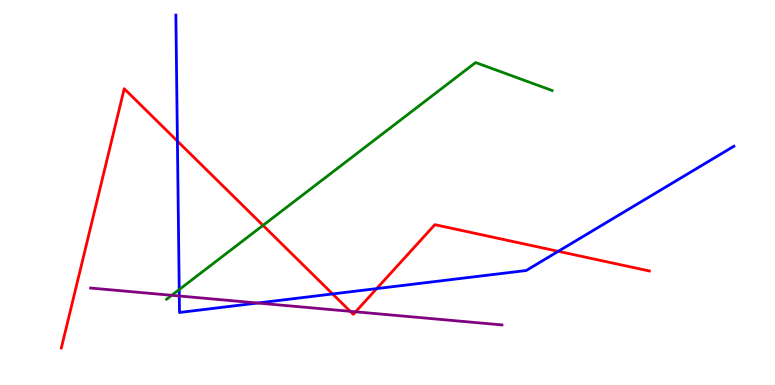[{'lines': ['blue', 'red'], 'intersections': [{'x': 2.29, 'y': 6.34}, {'x': 4.29, 'y': 2.36}, {'x': 4.86, 'y': 2.5}, {'x': 7.2, 'y': 3.47}]}, {'lines': ['green', 'red'], 'intersections': [{'x': 3.39, 'y': 4.15}]}, {'lines': ['purple', 'red'], 'intersections': [{'x': 4.52, 'y': 1.91}, {'x': 4.59, 'y': 1.9}]}, {'lines': ['blue', 'green'], 'intersections': [{'x': 2.31, 'y': 2.48}]}, {'lines': ['blue', 'purple'], 'intersections': [{'x': 2.31, 'y': 2.31}, {'x': 3.32, 'y': 2.13}]}, {'lines': ['green', 'purple'], 'intersections': [{'x': 2.22, 'y': 2.33}]}]